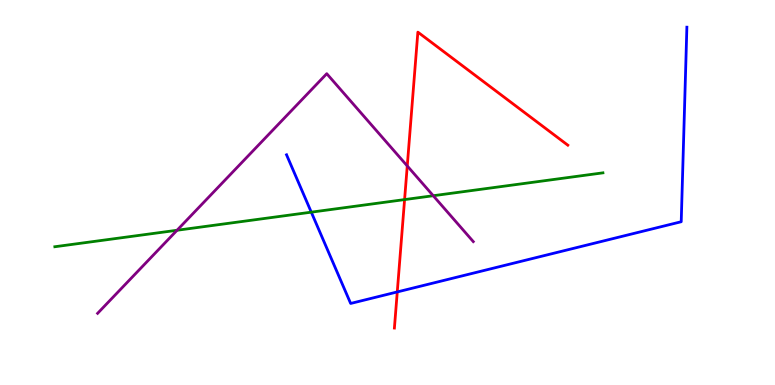[{'lines': ['blue', 'red'], 'intersections': [{'x': 5.13, 'y': 2.42}]}, {'lines': ['green', 'red'], 'intersections': [{'x': 5.22, 'y': 4.82}]}, {'lines': ['purple', 'red'], 'intersections': [{'x': 5.25, 'y': 5.69}]}, {'lines': ['blue', 'green'], 'intersections': [{'x': 4.02, 'y': 4.49}]}, {'lines': ['blue', 'purple'], 'intersections': []}, {'lines': ['green', 'purple'], 'intersections': [{'x': 2.28, 'y': 4.02}, {'x': 5.59, 'y': 4.92}]}]